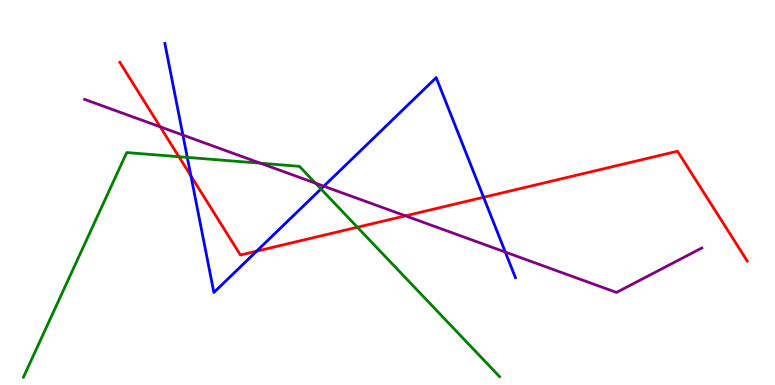[{'lines': ['blue', 'red'], 'intersections': [{'x': 2.46, 'y': 5.43}, {'x': 3.31, 'y': 3.48}, {'x': 6.24, 'y': 4.88}]}, {'lines': ['green', 'red'], 'intersections': [{'x': 2.31, 'y': 5.93}, {'x': 4.61, 'y': 4.1}]}, {'lines': ['purple', 'red'], 'intersections': [{'x': 2.07, 'y': 6.71}, {'x': 5.23, 'y': 4.39}]}, {'lines': ['blue', 'green'], 'intersections': [{'x': 2.42, 'y': 5.91}, {'x': 4.14, 'y': 5.09}]}, {'lines': ['blue', 'purple'], 'intersections': [{'x': 2.36, 'y': 6.49}, {'x': 4.18, 'y': 5.16}, {'x': 6.52, 'y': 3.45}]}, {'lines': ['green', 'purple'], 'intersections': [{'x': 3.36, 'y': 5.76}, {'x': 4.07, 'y': 5.24}]}]